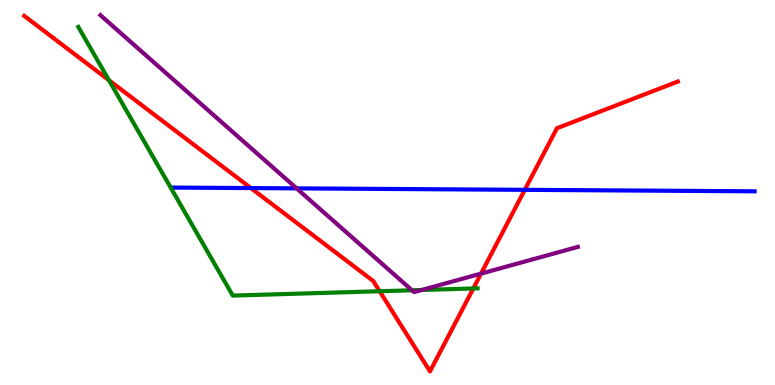[{'lines': ['blue', 'red'], 'intersections': [{'x': 3.24, 'y': 5.11}, {'x': 6.77, 'y': 5.07}]}, {'lines': ['green', 'red'], 'intersections': [{'x': 1.41, 'y': 7.92}, {'x': 4.9, 'y': 2.44}, {'x': 6.11, 'y': 2.51}]}, {'lines': ['purple', 'red'], 'intersections': [{'x': 6.21, 'y': 2.89}]}, {'lines': ['blue', 'green'], 'intersections': []}, {'lines': ['blue', 'purple'], 'intersections': [{'x': 3.83, 'y': 5.11}]}, {'lines': ['green', 'purple'], 'intersections': [{'x': 5.32, 'y': 2.46}, {'x': 5.44, 'y': 2.47}]}]